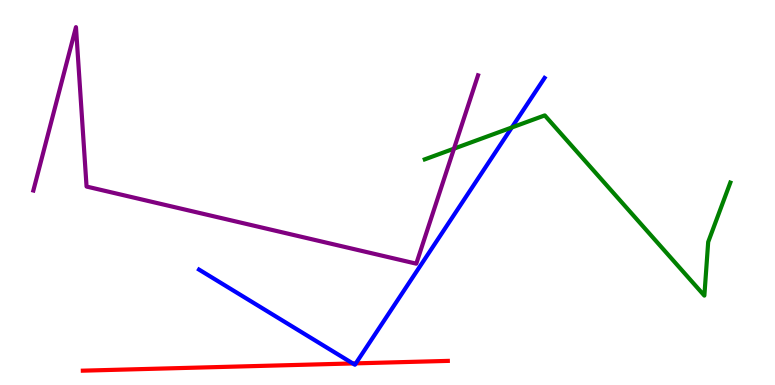[{'lines': ['blue', 'red'], 'intersections': [{'x': 4.55, 'y': 0.56}, {'x': 4.59, 'y': 0.562}]}, {'lines': ['green', 'red'], 'intersections': []}, {'lines': ['purple', 'red'], 'intersections': []}, {'lines': ['blue', 'green'], 'intersections': [{'x': 6.6, 'y': 6.69}]}, {'lines': ['blue', 'purple'], 'intersections': []}, {'lines': ['green', 'purple'], 'intersections': [{'x': 5.86, 'y': 6.14}]}]